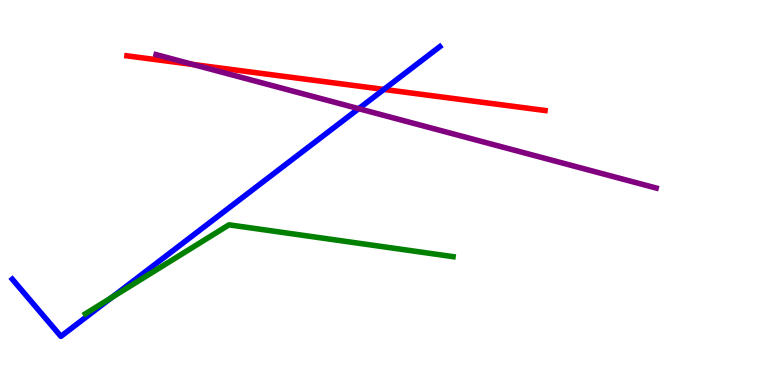[{'lines': ['blue', 'red'], 'intersections': [{'x': 4.95, 'y': 7.68}]}, {'lines': ['green', 'red'], 'intersections': []}, {'lines': ['purple', 'red'], 'intersections': [{'x': 2.49, 'y': 8.33}]}, {'lines': ['blue', 'green'], 'intersections': [{'x': 1.44, 'y': 2.27}]}, {'lines': ['blue', 'purple'], 'intersections': [{'x': 4.63, 'y': 7.18}]}, {'lines': ['green', 'purple'], 'intersections': []}]